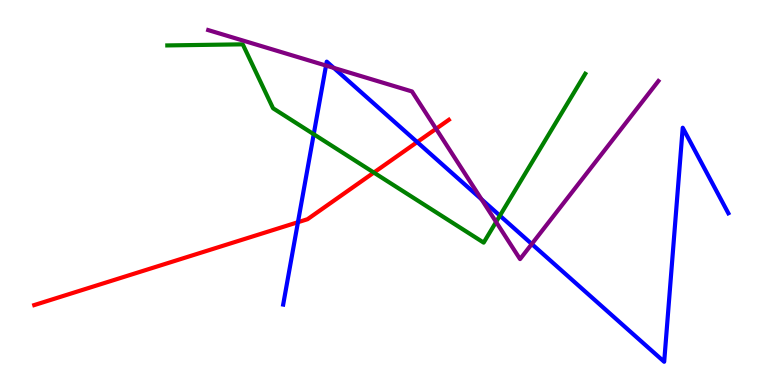[{'lines': ['blue', 'red'], 'intersections': [{'x': 3.84, 'y': 4.23}, {'x': 5.38, 'y': 6.31}]}, {'lines': ['green', 'red'], 'intersections': [{'x': 4.82, 'y': 5.52}]}, {'lines': ['purple', 'red'], 'intersections': [{'x': 5.63, 'y': 6.65}]}, {'lines': ['blue', 'green'], 'intersections': [{'x': 4.05, 'y': 6.51}, {'x': 6.45, 'y': 4.4}]}, {'lines': ['blue', 'purple'], 'intersections': [{'x': 4.21, 'y': 8.3}, {'x': 4.31, 'y': 8.24}, {'x': 6.21, 'y': 4.82}, {'x': 6.86, 'y': 3.66}]}, {'lines': ['green', 'purple'], 'intersections': [{'x': 6.4, 'y': 4.24}]}]